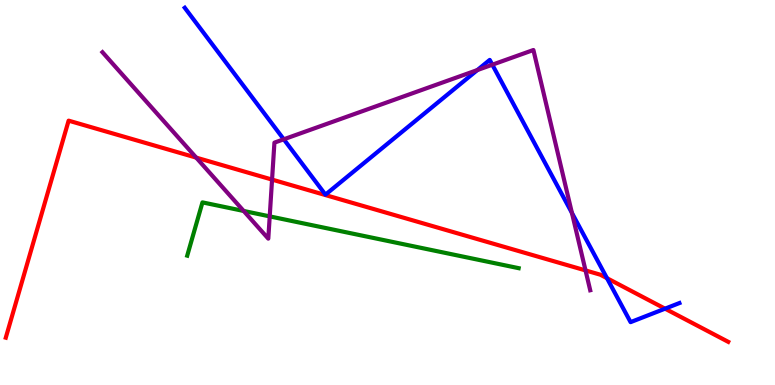[{'lines': ['blue', 'red'], 'intersections': [{'x': 7.83, 'y': 2.77}, {'x': 8.58, 'y': 1.98}]}, {'lines': ['green', 'red'], 'intersections': []}, {'lines': ['purple', 'red'], 'intersections': [{'x': 2.53, 'y': 5.91}, {'x': 3.51, 'y': 5.34}, {'x': 7.56, 'y': 2.98}]}, {'lines': ['blue', 'green'], 'intersections': []}, {'lines': ['blue', 'purple'], 'intersections': [{'x': 3.66, 'y': 6.38}, {'x': 6.16, 'y': 8.18}, {'x': 6.35, 'y': 8.32}, {'x': 7.38, 'y': 4.47}]}, {'lines': ['green', 'purple'], 'intersections': [{'x': 3.14, 'y': 4.52}, {'x': 3.48, 'y': 4.38}]}]